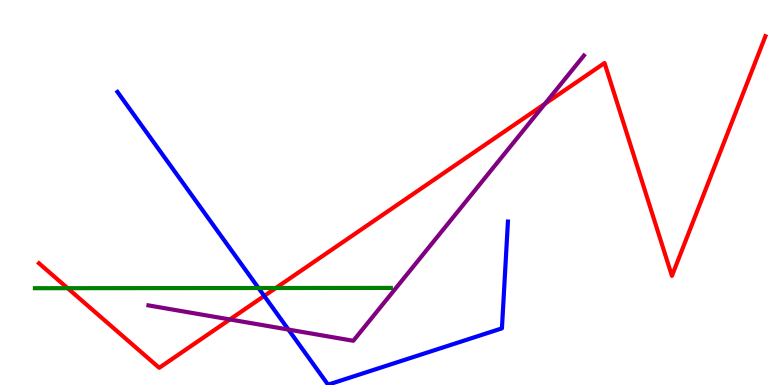[{'lines': ['blue', 'red'], 'intersections': [{'x': 3.41, 'y': 2.31}]}, {'lines': ['green', 'red'], 'intersections': [{'x': 0.872, 'y': 2.52}, {'x': 3.56, 'y': 2.52}]}, {'lines': ['purple', 'red'], 'intersections': [{'x': 2.97, 'y': 1.7}, {'x': 7.03, 'y': 7.3}]}, {'lines': ['blue', 'green'], 'intersections': [{'x': 3.34, 'y': 2.52}]}, {'lines': ['blue', 'purple'], 'intersections': [{'x': 3.72, 'y': 1.44}]}, {'lines': ['green', 'purple'], 'intersections': []}]